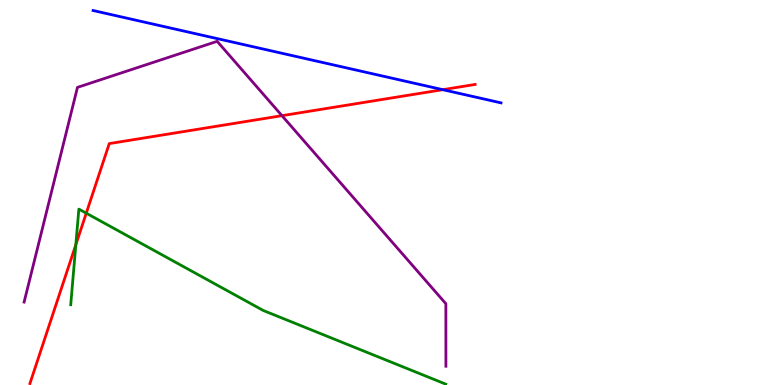[{'lines': ['blue', 'red'], 'intersections': [{'x': 5.71, 'y': 7.67}]}, {'lines': ['green', 'red'], 'intersections': [{'x': 0.978, 'y': 3.64}, {'x': 1.11, 'y': 4.46}]}, {'lines': ['purple', 'red'], 'intersections': [{'x': 3.64, 'y': 7.0}]}, {'lines': ['blue', 'green'], 'intersections': []}, {'lines': ['blue', 'purple'], 'intersections': []}, {'lines': ['green', 'purple'], 'intersections': []}]